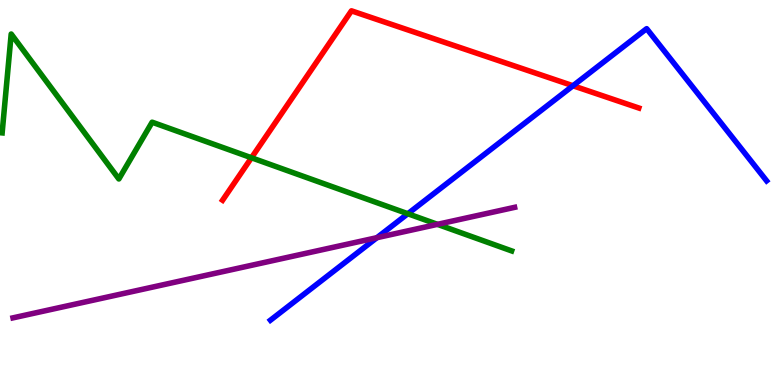[{'lines': ['blue', 'red'], 'intersections': [{'x': 7.39, 'y': 7.77}]}, {'lines': ['green', 'red'], 'intersections': [{'x': 3.24, 'y': 5.9}]}, {'lines': ['purple', 'red'], 'intersections': []}, {'lines': ['blue', 'green'], 'intersections': [{'x': 5.26, 'y': 4.45}]}, {'lines': ['blue', 'purple'], 'intersections': [{'x': 4.86, 'y': 3.83}]}, {'lines': ['green', 'purple'], 'intersections': [{'x': 5.64, 'y': 4.17}]}]